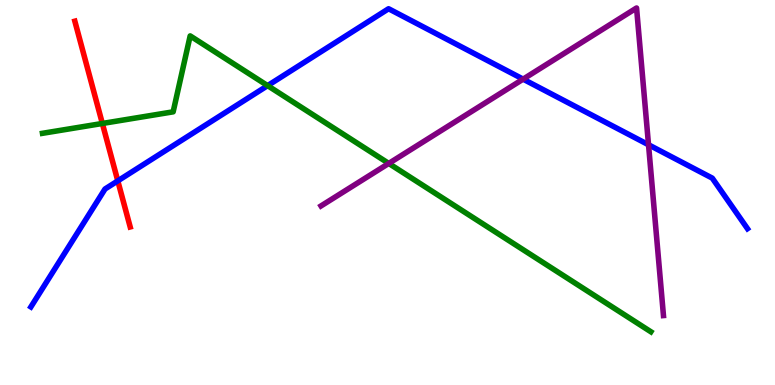[{'lines': ['blue', 'red'], 'intersections': [{'x': 1.52, 'y': 5.3}]}, {'lines': ['green', 'red'], 'intersections': [{'x': 1.32, 'y': 6.79}]}, {'lines': ['purple', 'red'], 'intersections': []}, {'lines': ['blue', 'green'], 'intersections': [{'x': 3.45, 'y': 7.78}]}, {'lines': ['blue', 'purple'], 'intersections': [{'x': 6.75, 'y': 7.94}, {'x': 8.37, 'y': 6.24}]}, {'lines': ['green', 'purple'], 'intersections': [{'x': 5.02, 'y': 5.76}]}]